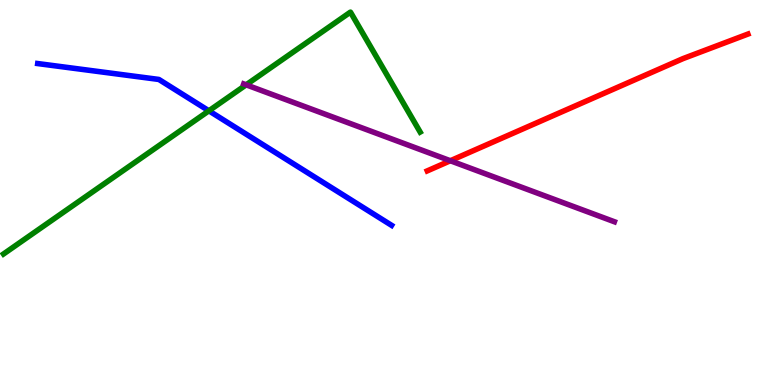[{'lines': ['blue', 'red'], 'intersections': []}, {'lines': ['green', 'red'], 'intersections': []}, {'lines': ['purple', 'red'], 'intersections': [{'x': 5.81, 'y': 5.82}]}, {'lines': ['blue', 'green'], 'intersections': [{'x': 2.7, 'y': 7.12}]}, {'lines': ['blue', 'purple'], 'intersections': []}, {'lines': ['green', 'purple'], 'intersections': [{'x': 3.18, 'y': 7.8}]}]